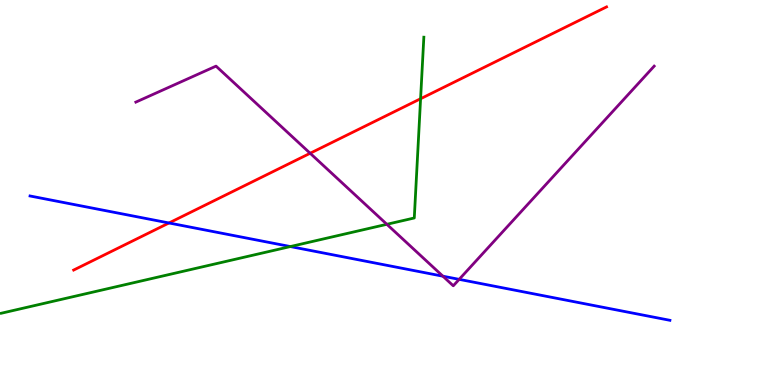[{'lines': ['blue', 'red'], 'intersections': [{'x': 2.18, 'y': 4.21}]}, {'lines': ['green', 'red'], 'intersections': [{'x': 5.43, 'y': 7.44}]}, {'lines': ['purple', 'red'], 'intersections': [{'x': 4.0, 'y': 6.02}]}, {'lines': ['blue', 'green'], 'intersections': [{'x': 3.75, 'y': 3.6}]}, {'lines': ['blue', 'purple'], 'intersections': [{'x': 5.71, 'y': 2.83}, {'x': 5.92, 'y': 2.74}]}, {'lines': ['green', 'purple'], 'intersections': [{'x': 4.99, 'y': 4.17}]}]